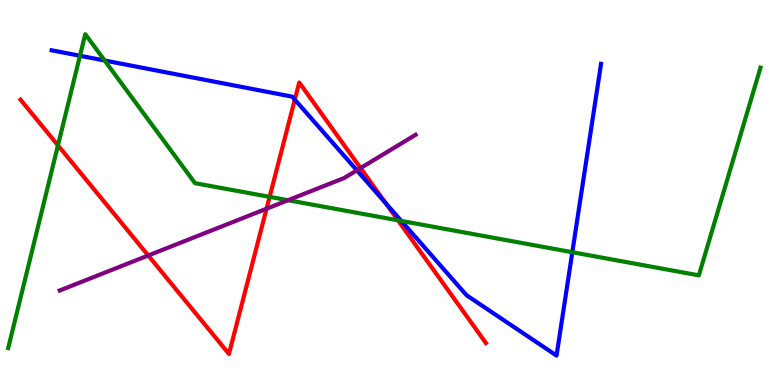[{'lines': ['blue', 'red'], 'intersections': [{'x': 3.8, 'y': 7.41}, {'x': 4.98, 'y': 4.73}]}, {'lines': ['green', 'red'], 'intersections': [{'x': 0.748, 'y': 6.22}, {'x': 3.48, 'y': 4.89}, {'x': 5.14, 'y': 4.28}]}, {'lines': ['purple', 'red'], 'intersections': [{'x': 1.91, 'y': 3.36}, {'x': 3.44, 'y': 4.58}, {'x': 4.65, 'y': 5.63}]}, {'lines': ['blue', 'green'], 'intersections': [{'x': 1.03, 'y': 8.55}, {'x': 1.35, 'y': 8.43}, {'x': 5.18, 'y': 4.26}, {'x': 7.38, 'y': 3.45}]}, {'lines': ['blue', 'purple'], 'intersections': [{'x': 4.6, 'y': 5.58}]}, {'lines': ['green', 'purple'], 'intersections': [{'x': 3.72, 'y': 4.8}]}]